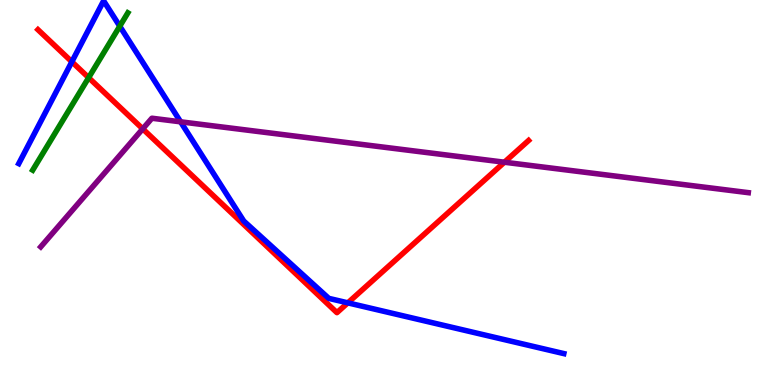[{'lines': ['blue', 'red'], 'intersections': [{'x': 0.927, 'y': 8.4}, {'x': 4.49, 'y': 2.13}]}, {'lines': ['green', 'red'], 'intersections': [{'x': 1.14, 'y': 7.98}]}, {'lines': ['purple', 'red'], 'intersections': [{'x': 1.84, 'y': 6.65}, {'x': 6.51, 'y': 5.79}]}, {'lines': ['blue', 'green'], 'intersections': [{'x': 1.55, 'y': 9.32}]}, {'lines': ['blue', 'purple'], 'intersections': [{'x': 2.33, 'y': 6.84}]}, {'lines': ['green', 'purple'], 'intersections': []}]